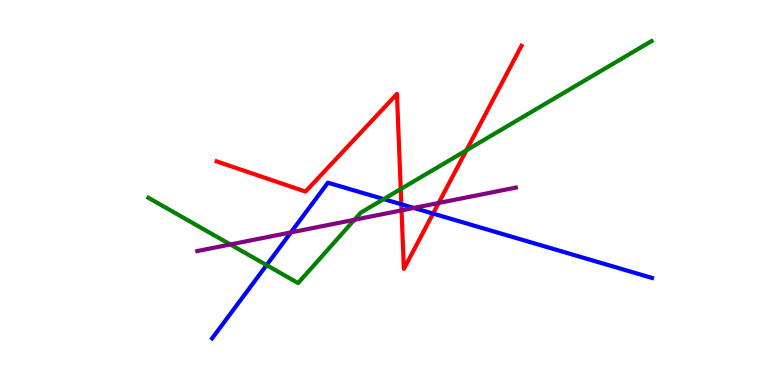[{'lines': ['blue', 'red'], 'intersections': [{'x': 5.18, 'y': 4.69}, {'x': 5.59, 'y': 4.45}]}, {'lines': ['green', 'red'], 'intersections': [{'x': 5.17, 'y': 5.09}, {'x': 6.02, 'y': 6.1}]}, {'lines': ['purple', 'red'], 'intersections': [{'x': 5.18, 'y': 4.54}, {'x': 5.66, 'y': 4.73}]}, {'lines': ['blue', 'green'], 'intersections': [{'x': 3.44, 'y': 3.11}, {'x': 4.95, 'y': 4.83}]}, {'lines': ['blue', 'purple'], 'intersections': [{'x': 3.75, 'y': 3.96}, {'x': 5.34, 'y': 4.6}]}, {'lines': ['green', 'purple'], 'intersections': [{'x': 2.97, 'y': 3.65}, {'x': 4.57, 'y': 4.29}]}]